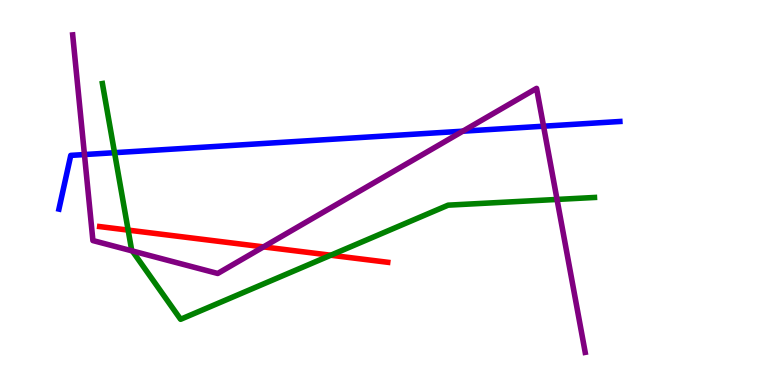[{'lines': ['blue', 'red'], 'intersections': []}, {'lines': ['green', 'red'], 'intersections': [{'x': 1.65, 'y': 4.02}, {'x': 4.27, 'y': 3.37}]}, {'lines': ['purple', 'red'], 'intersections': [{'x': 3.4, 'y': 3.59}]}, {'lines': ['blue', 'green'], 'intersections': [{'x': 1.48, 'y': 6.03}]}, {'lines': ['blue', 'purple'], 'intersections': [{'x': 1.09, 'y': 5.99}, {'x': 5.97, 'y': 6.59}, {'x': 7.01, 'y': 6.72}]}, {'lines': ['green', 'purple'], 'intersections': [{'x': 1.71, 'y': 3.48}, {'x': 7.19, 'y': 4.82}]}]